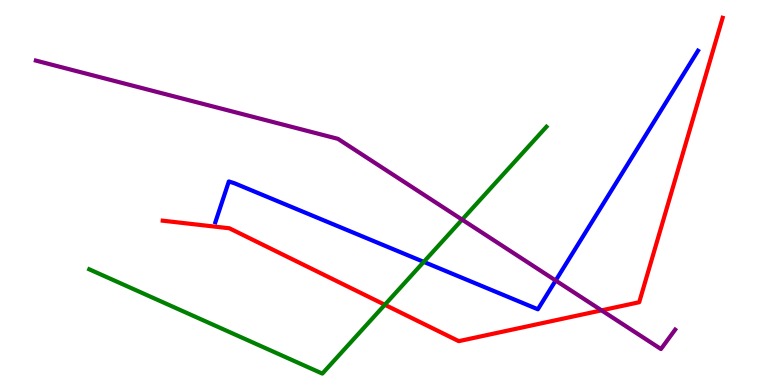[{'lines': ['blue', 'red'], 'intersections': []}, {'lines': ['green', 'red'], 'intersections': [{'x': 4.97, 'y': 2.08}]}, {'lines': ['purple', 'red'], 'intersections': [{'x': 7.76, 'y': 1.94}]}, {'lines': ['blue', 'green'], 'intersections': [{'x': 5.47, 'y': 3.2}]}, {'lines': ['blue', 'purple'], 'intersections': [{'x': 7.17, 'y': 2.71}]}, {'lines': ['green', 'purple'], 'intersections': [{'x': 5.96, 'y': 4.29}]}]